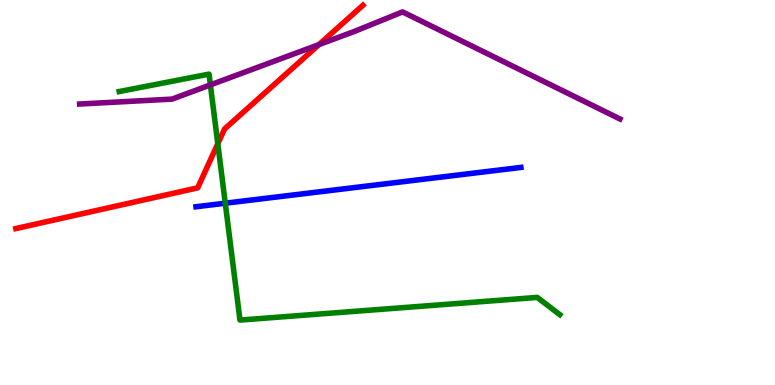[{'lines': ['blue', 'red'], 'intersections': []}, {'lines': ['green', 'red'], 'intersections': [{'x': 2.81, 'y': 6.27}]}, {'lines': ['purple', 'red'], 'intersections': [{'x': 4.12, 'y': 8.84}]}, {'lines': ['blue', 'green'], 'intersections': [{'x': 2.91, 'y': 4.72}]}, {'lines': ['blue', 'purple'], 'intersections': []}, {'lines': ['green', 'purple'], 'intersections': [{'x': 2.71, 'y': 7.8}]}]